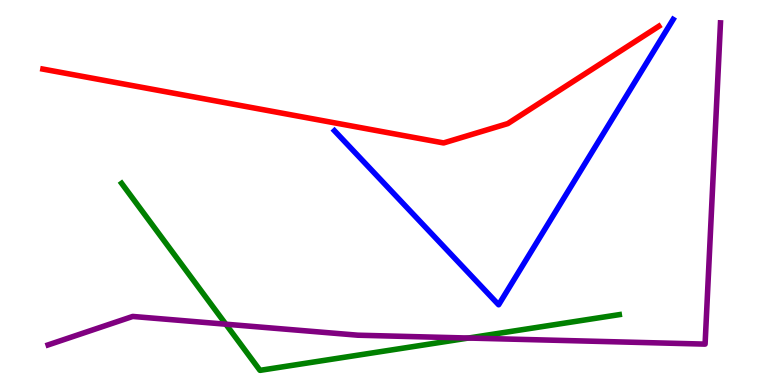[{'lines': ['blue', 'red'], 'intersections': []}, {'lines': ['green', 'red'], 'intersections': []}, {'lines': ['purple', 'red'], 'intersections': []}, {'lines': ['blue', 'green'], 'intersections': []}, {'lines': ['blue', 'purple'], 'intersections': []}, {'lines': ['green', 'purple'], 'intersections': [{'x': 2.91, 'y': 1.58}, {'x': 6.04, 'y': 1.22}]}]